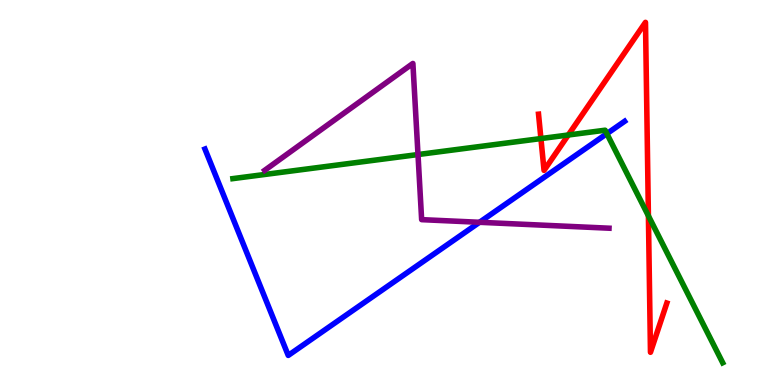[{'lines': ['blue', 'red'], 'intersections': []}, {'lines': ['green', 'red'], 'intersections': [{'x': 6.98, 'y': 6.4}, {'x': 7.33, 'y': 6.49}, {'x': 8.37, 'y': 4.39}]}, {'lines': ['purple', 'red'], 'intersections': []}, {'lines': ['blue', 'green'], 'intersections': [{'x': 7.83, 'y': 6.53}]}, {'lines': ['blue', 'purple'], 'intersections': [{'x': 6.19, 'y': 4.23}]}, {'lines': ['green', 'purple'], 'intersections': [{'x': 5.39, 'y': 5.99}]}]